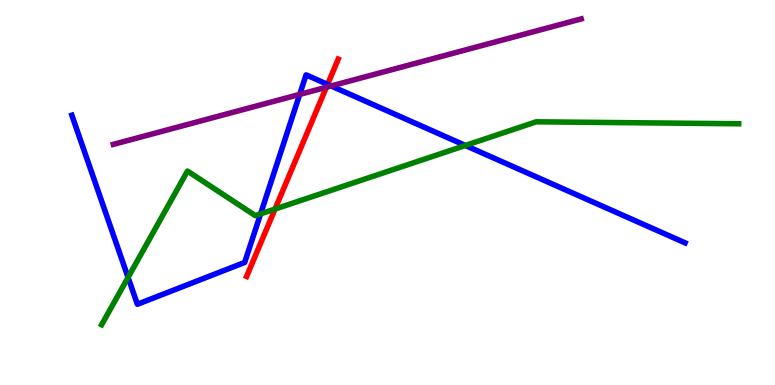[{'lines': ['blue', 'red'], 'intersections': [{'x': 4.23, 'y': 7.81}]}, {'lines': ['green', 'red'], 'intersections': [{'x': 3.55, 'y': 4.57}]}, {'lines': ['purple', 'red'], 'intersections': [{'x': 4.21, 'y': 7.73}]}, {'lines': ['blue', 'green'], 'intersections': [{'x': 1.65, 'y': 2.79}, {'x': 3.36, 'y': 4.44}, {'x': 6.0, 'y': 6.22}]}, {'lines': ['blue', 'purple'], 'intersections': [{'x': 3.87, 'y': 7.55}, {'x': 4.27, 'y': 7.77}]}, {'lines': ['green', 'purple'], 'intersections': []}]